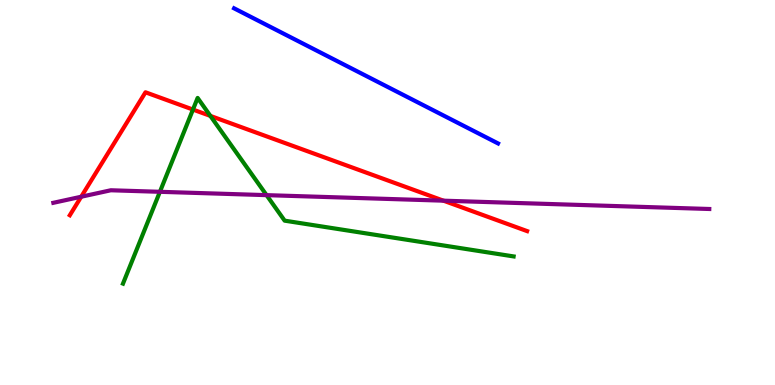[{'lines': ['blue', 'red'], 'intersections': []}, {'lines': ['green', 'red'], 'intersections': [{'x': 2.49, 'y': 7.15}, {'x': 2.71, 'y': 6.99}]}, {'lines': ['purple', 'red'], 'intersections': [{'x': 1.05, 'y': 4.89}, {'x': 5.72, 'y': 4.79}]}, {'lines': ['blue', 'green'], 'intersections': []}, {'lines': ['blue', 'purple'], 'intersections': []}, {'lines': ['green', 'purple'], 'intersections': [{'x': 2.06, 'y': 5.02}, {'x': 3.44, 'y': 4.93}]}]